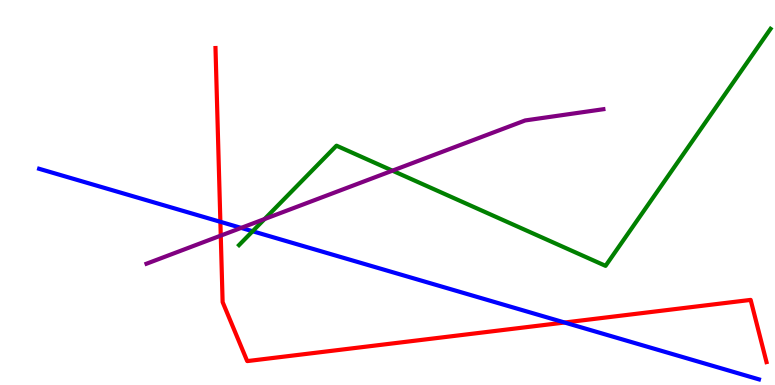[{'lines': ['blue', 'red'], 'intersections': [{'x': 2.84, 'y': 4.24}, {'x': 7.29, 'y': 1.62}]}, {'lines': ['green', 'red'], 'intersections': []}, {'lines': ['purple', 'red'], 'intersections': [{'x': 2.85, 'y': 3.88}]}, {'lines': ['blue', 'green'], 'intersections': [{'x': 3.26, 'y': 3.99}]}, {'lines': ['blue', 'purple'], 'intersections': [{'x': 3.11, 'y': 4.08}]}, {'lines': ['green', 'purple'], 'intersections': [{'x': 3.41, 'y': 4.31}, {'x': 5.06, 'y': 5.57}]}]